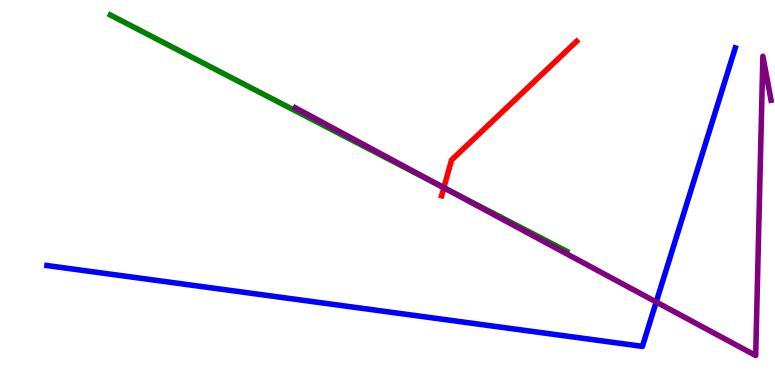[{'lines': ['blue', 'red'], 'intersections': []}, {'lines': ['green', 'red'], 'intersections': [{'x': 5.73, 'y': 5.13}]}, {'lines': ['purple', 'red'], 'intersections': [{'x': 5.73, 'y': 5.12}]}, {'lines': ['blue', 'green'], 'intersections': []}, {'lines': ['blue', 'purple'], 'intersections': [{'x': 8.47, 'y': 2.16}]}, {'lines': ['green', 'purple'], 'intersections': [{'x': 5.7, 'y': 5.16}]}]